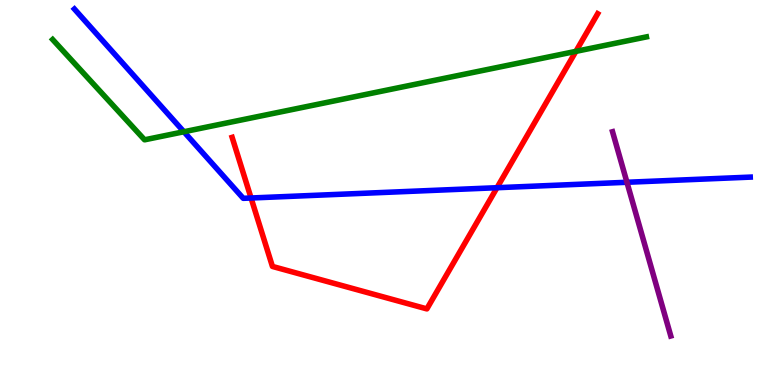[{'lines': ['blue', 'red'], 'intersections': [{'x': 3.24, 'y': 4.86}, {'x': 6.41, 'y': 5.12}]}, {'lines': ['green', 'red'], 'intersections': [{'x': 7.43, 'y': 8.67}]}, {'lines': ['purple', 'red'], 'intersections': []}, {'lines': ['blue', 'green'], 'intersections': [{'x': 2.37, 'y': 6.58}]}, {'lines': ['blue', 'purple'], 'intersections': [{'x': 8.09, 'y': 5.27}]}, {'lines': ['green', 'purple'], 'intersections': []}]